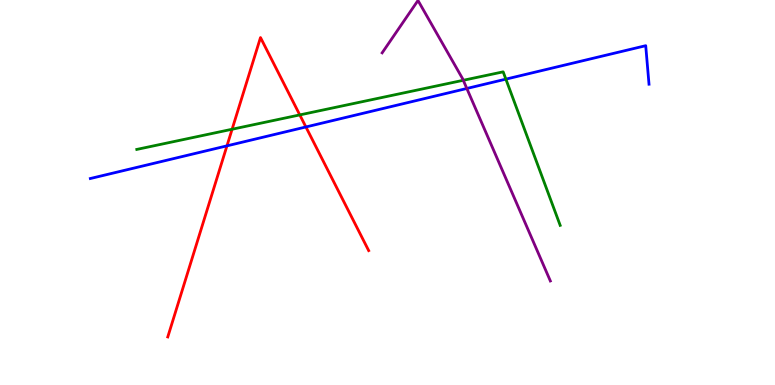[{'lines': ['blue', 'red'], 'intersections': [{'x': 2.93, 'y': 6.21}, {'x': 3.95, 'y': 6.7}]}, {'lines': ['green', 'red'], 'intersections': [{'x': 2.99, 'y': 6.64}, {'x': 3.87, 'y': 7.02}]}, {'lines': ['purple', 'red'], 'intersections': []}, {'lines': ['blue', 'green'], 'intersections': [{'x': 6.53, 'y': 7.94}]}, {'lines': ['blue', 'purple'], 'intersections': [{'x': 6.02, 'y': 7.7}]}, {'lines': ['green', 'purple'], 'intersections': [{'x': 5.98, 'y': 7.91}]}]